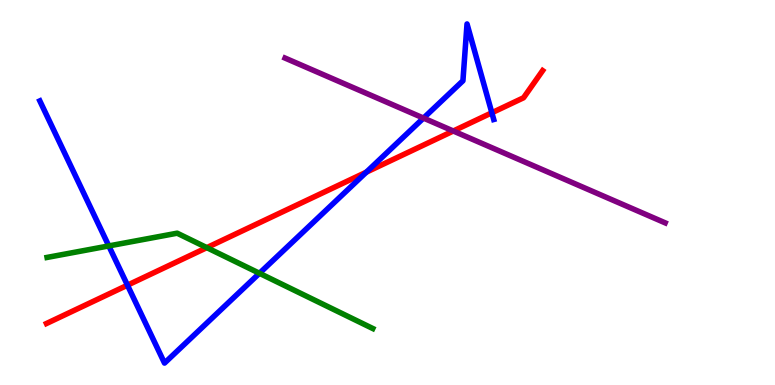[{'lines': ['blue', 'red'], 'intersections': [{'x': 1.64, 'y': 2.59}, {'x': 4.73, 'y': 5.53}, {'x': 6.35, 'y': 7.07}]}, {'lines': ['green', 'red'], 'intersections': [{'x': 2.67, 'y': 3.57}]}, {'lines': ['purple', 'red'], 'intersections': [{'x': 5.85, 'y': 6.6}]}, {'lines': ['blue', 'green'], 'intersections': [{'x': 1.4, 'y': 3.61}, {'x': 3.35, 'y': 2.9}]}, {'lines': ['blue', 'purple'], 'intersections': [{'x': 5.46, 'y': 6.93}]}, {'lines': ['green', 'purple'], 'intersections': []}]